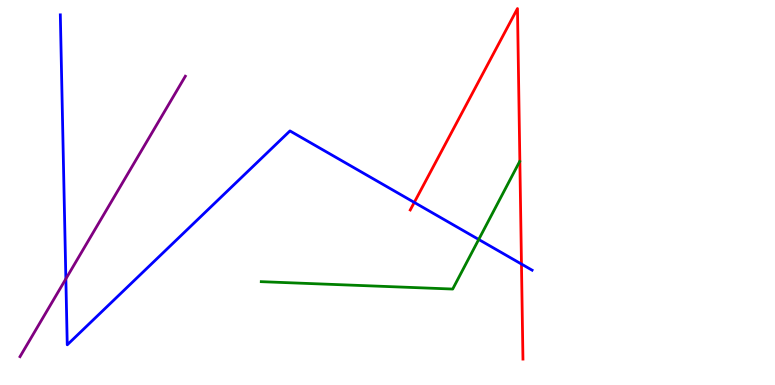[{'lines': ['blue', 'red'], 'intersections': [{'x': 5.35, 'y': 4.74}, {'x': 6.73, 'y': 3.14}]}, {'lines': ['green', 'red'], 'intersections': []}, {'lines': ['purple', 'red'], 'intersections': []}, {'lines': ['blue', 'green'], 'intersections': [{'x': 6.18, 'y': 3.78}]}, {'lines': ['blue', 'purple'], 'intersections': [{'x': 0.85, 'y': 2.76}]}, {'lines': ['green', 'purple'], 'intersections': []}]